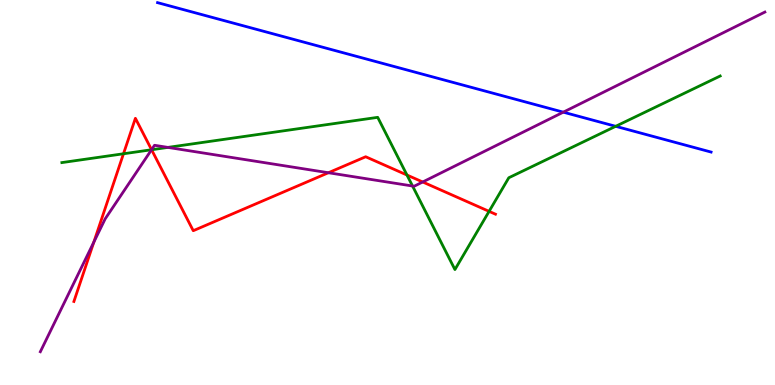[{'lines': ['blue', 'red'], 'intersections': []}, {'lines': ['green', 'red'], 'intersections': [{'x': 1.59, 'y': 6.01}, {'x': 1.96, 'y': 6.11}, {'x': 5.25, 'y': 5.45}, {'x': 6.31, 'y': 4.51}]}, {'lines': ['purple', 'red'], 'intersections': [{'x': 1.21, 'y': 3.71}, {'x': 1.96, 'y': 6.11}, {'x': 4.24, 'y': 5.51}, {'x': 5.45, 'y': 5.27}]}, {'lines': ['blue', 'green'], 'intersections': [{'x': 7.94, 'y': 6.72}]}, {'lines': ['blue', 'purple'], 'intersections': [{'x': 7.27, 'y': 7.09}]}, {'lines': ['green', 'purple'], 'intersections': [{'x': 1.96, 'y': 6.11}, {'x': 2.17, 'y': 6.17}, {'x': 5.32, 'y': 5.17}]}]